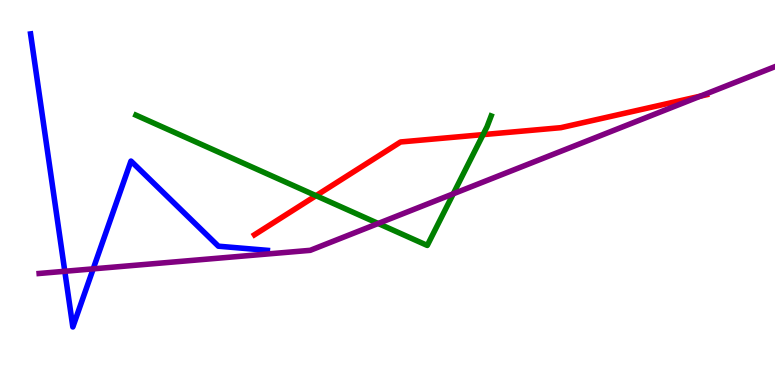[{'lines': ['blue', 'red'], 'intersections': []}, {'lines': ['green', 'red'], 'intersections': [{'x': 4.08, 'y': 4.92}, {'x': 6.23, 'y': 6.5}]}, {'lines': ['purple', 'red'], 'intersections': [{'x': 9.04, 'y': 7.5}]}, {'lines': ['blue', 'green'], 'intersections': []}, {'lines': ['blue', 'purple'], 'intersections': [{'x': 0.836, 'y': 2.95}, {'x': 1.2, 'y': 3.02}]}, {'lines': ['green', 'purple'], 'intersections': [{'x': 4.88, 'y': 4.2}, {'x': 5.85, 'y': 4.97}]}]